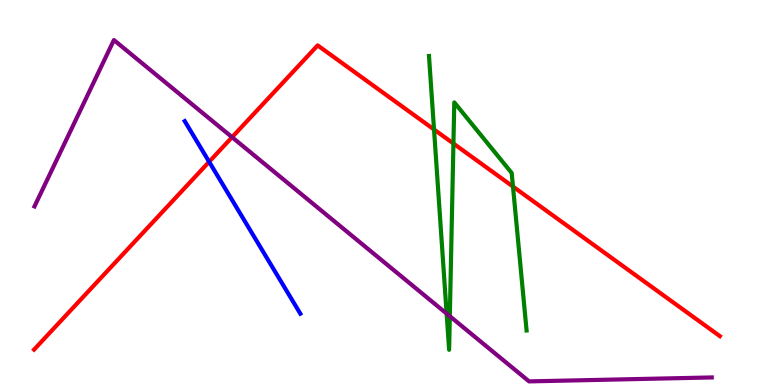[{'lines': ['blue', 'red'], 'intersections': [{'x': 2.7, 'y': 5.8}]}, {'lines': ['green', 'red'], 'intersections': [{'x': 5.6, 'y': 6.64}, {'x': 5.85, 'y': 6.27}, {'x': 6.62, 'y': 5.15}]}, {'lines': ['purple', 'red'], 'intersections': [{'x': 2.99, 'y': 6.44}]}, {'lines': ['blue', 'green'], 'intersections': []}, {'lines': ['blue', 'purple'], 'intersections': []}, {'lines': ['green', 'purple'], 'intersections': [{'x': 5.76, 'y': 1.85}, {'x': 5.8, 'y': 1.79}]}]